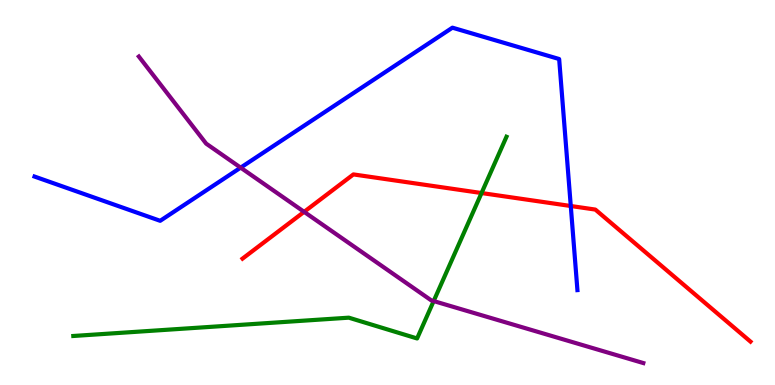[{'lines': ['blue', 'red'], 'intersections': [{'x': 7.36, 'y': 4.65}]}, {'lines': ['green', 'red'], 'intersections': [{'x': 6.21, 'y': 4.99}]}, {'lines': ['purple', 'red'], 'intersections': [{'x': 3.92, 'y': 4.5}]}, {'lines': ['blue', 'green'], 'intersections': []}, {'lines': ['blue', 'purple'], 'intersections': [{'x': 3.11, 'y': 5.65}]}, {'lines': ['green', 'purple'], 'intersections': [{'x': 5.6, 'y': 2.18}]}]